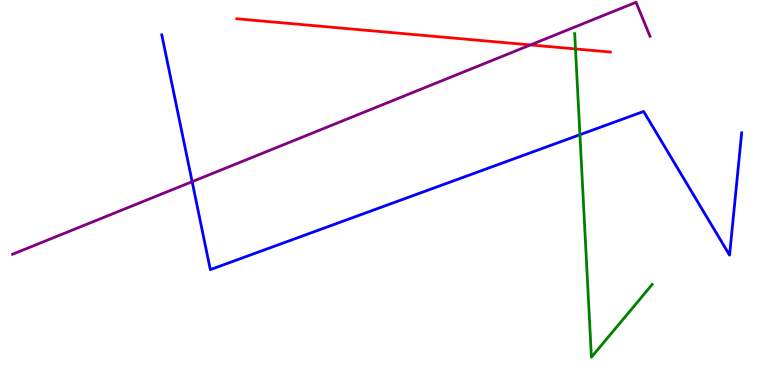[{'lines': ['blue', 'red'], 'intersections': []}, {'lines': ['green', 'red'], 'intersections': [{'x': 7.43, 'y': 8.73}]}, {'lines': ['purple', 'red'], 'intersections': [{'x': 6.85, 'y': 8.83}]}, {'lines': ['blue', 'green'], 'intersections': [{'x': 7.48, 'y': 6.5}]}, {'lines': ['blue', 'purple'], 'intersections': [{'x': 2.48, 'y': 5.28}]}, {'lines': ['green', 'purple'], 'intersections': []}]